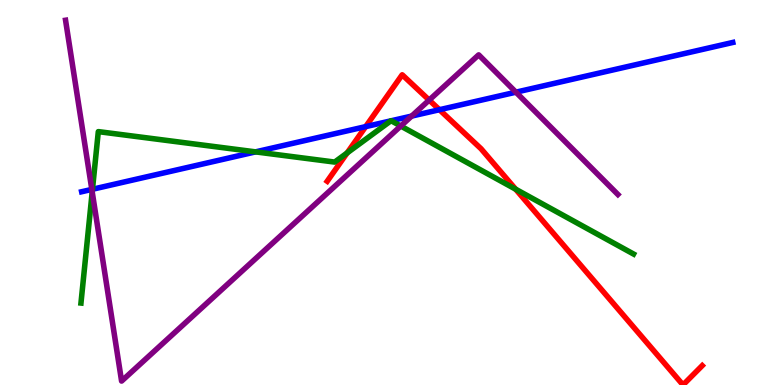[{'lines': ['blue', 'red'], 'intersections': [{'x': 4.72, 'y': 6.71}, {'x': 5.67, 'y': 7.15}]}, {'lines': ['green', 'red'], 'intersections': [{'x': 4.48, 'y': 6.03}, {'x': 6.65, 'y': 5.09}]}, {'lines': ['purple', 'red'], 'intersections': [{'x': 5.54, 'y': 7.4}]}, {'lines': ['blue', 'green'], 'intersections': [{'x': 1.19, 'y': 5.08}, {'x': 3.3, 'y': 6.06}, {'x': 5.04, 'y': 6.86}, {'x': 5.05, 'y': 6.86}]}, {'lines': ['blue', 'purple'], 'intersections': [{'x': 1.18, 'y': 5.08}, {'x': 5.31, 'y': 6.98}, {'x': 6.66, 'y': 7.61}]}, {'lines': ['green', 'purple'], 'intersections': [{'x': 1.19, 'y': 5.02}, {'x': 5.17, 'y': 6.73}]}]